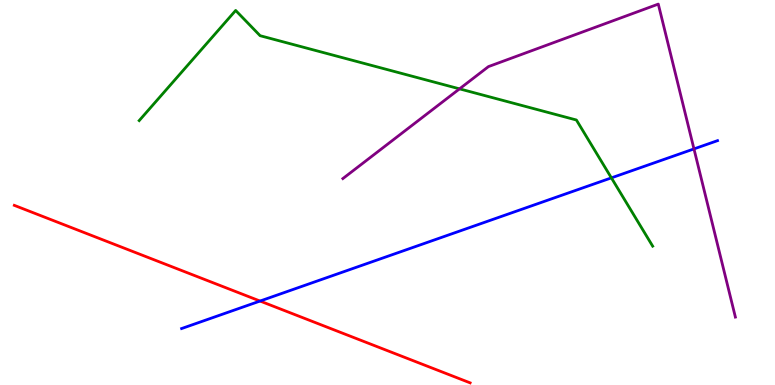[{'lines': ['blue', 'red'], 'intersections': [{'x': 3.36, 'y': 2.18}]}, {'lines': ['green', 'red'], 'intersections': []}, {'lines': ['purple', 'red'], 'intersections': []}, {'lines': ['blue', 'green'], 'intersections': [{'x': 7.89, 'y': 5.38}]}, {'lines': ['blue', 'purple'], 'intersections': [{'x': 8.95, 'y': 6.13}]}, {'lines': ['green', 'purple'], 'intersections': [{'x': 5.93, 'y': 7.69}]}]